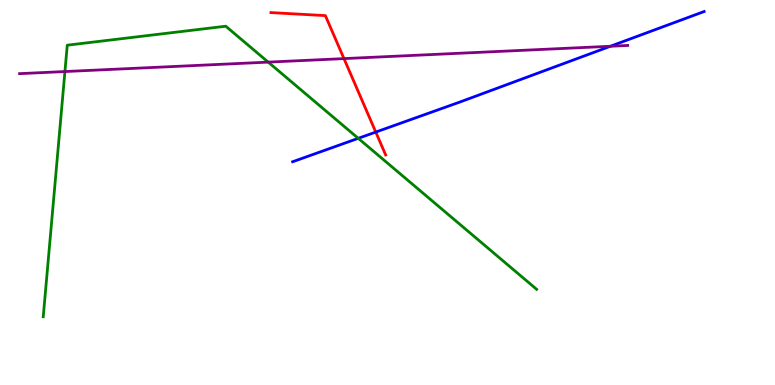[{'lines': ['blue', 'red'], 'intersections': [{'x': 4.85, 'y': 6.57}]}, {'lines': ['green', 'red'], 'intersections': []}, {'lines': ['purple', 'red'], 'intersections': [{'x': 4.44, 'y': 8.48}]}, {'lines': ['blue', 'green'], 'intersections': [{'x': 4.62, 'y': 6.41}]}, {'lines': ['blue', 'purple'], 'intersections': [{'x': 7.88, 'y': 8.8}]}, {'lines': ['green', 'purple'], 'intersections': [{'x': 0.838, 'y': 8.14}, {'x': 3.46, 'y': 8.39}]}]